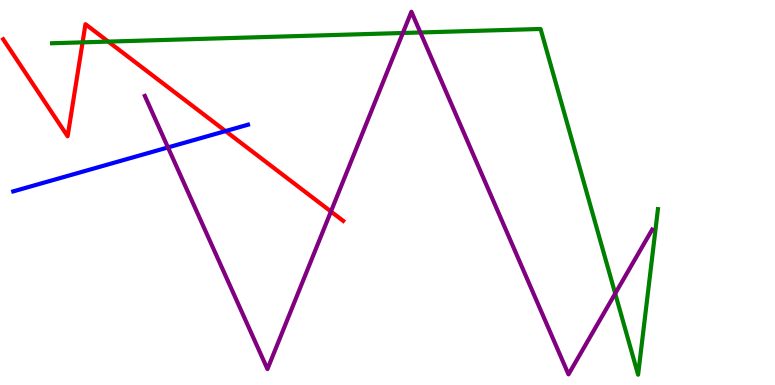[{'lines': ['blue', 'red'], 'intersections': [{'x': 2.91, 'y': 6.6}]}, {'lines': ['green', 'red'], 'intersections': [{'x': 1.07, 'y': 8.9}, {'x': 1.4, 'y': 8.92}]}, {'lines': ['purple', 'red'], 'intersections': [{'x': 4.27, 'y': 4.51}]}, {'lines': ['blue', 'green'], 'intersections': []}, {'lines': ['blue', 'purple'], 'intersections': [{'x': 2.17, 'y': 6.17}]}, {'lines': ['green', 'purple'], 'intersections': [{'x': 5.2, 'y': 9.14}, {'x': 5.42, 'y': 9.16}, {'x': 7.94, 'y': 2.38}]}]